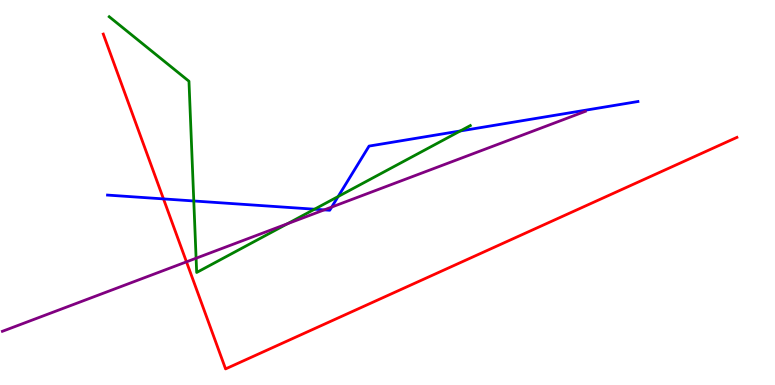[{'lines': ['blue', 'red'], 'intersections': [{'x': 2.11, 'y': 4.83}]}, {'lines': ['green', 'red'], 'intersections': []}, {'lines': ['purple', 'red'], 'intersections': [{'x': 2.41, 'y': 3.2}]}, {'lines': ['blue', 'green'], 'intersections': [{'x': 2.5, 'y': 4.78}, {'x': 4.06, 'y': 4.57}, {'x': 4.36, 'y': 4.9}, {'x': 5.94, 'y': 6.6}]}, {'lines': ['blue', 'purple'], 'intersections': [{'x': 4.18, 'y': 4.55}, {'x': 4.28, 'y': 4.62}]}, {'lines': ['green', 'purple'], 'intersections': [{'x': 2.53, 'y': 3.29}, {'x': 3.71, 'y': 4.19}]}]